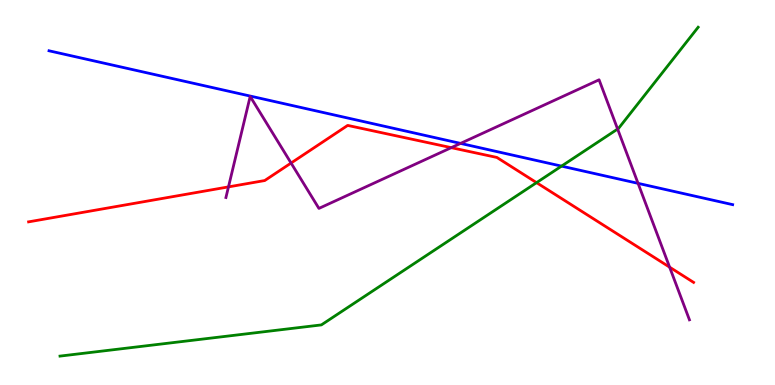[{'lines': ['blue', 'red'], 'intersections': []}, {'lines': ['green', 'red'], 'intersections': [{'x': 6.92, 'y': 5.26}]}, {'lines': ['purple', 'red'], 'intersections': [{'x': 2.95, 'y': 5.15}, {'x': 3.76, 'y': 5.77}, {'x': 5.82, 'y': 6.16}, {'x': 8.64, 'y': 3.06}]}, {'lines': ['blue', 'green'], 'intersections': [{'x': 7.25, 'y': 5.69}]}, {'lines': ['blue', 'purple'], 'intersections': [{'x': 5.94, 'y': 6.28}, {'x': 8.23, 'y': 5.24}]}, {'lines': ['green', 'purple'], 'intersections': [{'x': 7.97, 'y': 6.65}]}]